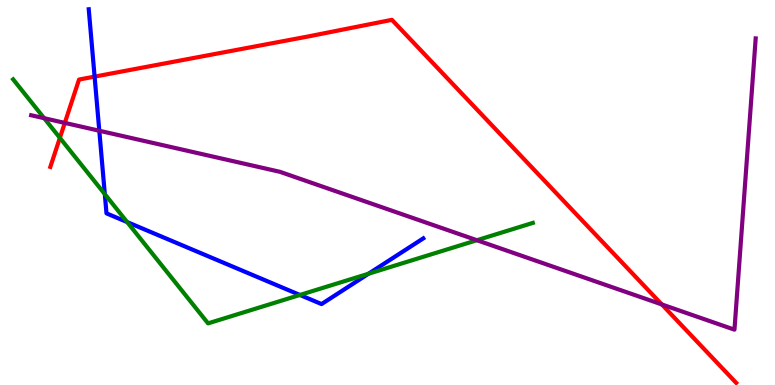[{'lines': ['blue', 'red'], 'intersections': [{'x': 1.22, 'y': 8.01}]}, {'lines': ['green', 'red'], 'intersections': [{'x': 0.773, 'y': 6.42}]}, {'lines': ['purple', 'red'], 'intersections': [{'x': 0.836, 'y': 6.81}, {'x': 8.54, 'y': 2.09}]}, {'lines': ['blue', 'green'], 'intersections': [{'x': 1.35, 'y': 4.96}, {'x': 1.64, 'y': 4.23}, {'x': 3.87, 'y': 2.34}, {'x': 4.76, 'y': 2.89}]}, {'lines': ['blue', 'purple'], 'intersections': [{'x': 1.28, 'y': 6.6}]}, {'lines': ['green', 'purple'], 'intersections': [{'x': 0.57, 'y': 6.93}, {'x': 6.15, 'y': 3.76}]}]